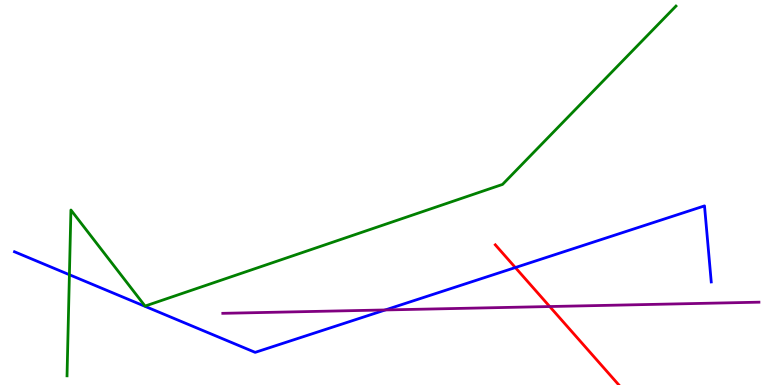[{'lines': ['blue', 'red'], 'intersections': [{'x': 6.65, 'y': 3.05}]}, {'lines': ['green', 'red'], 'intersections': []}, {'lines': ['purple', 'red'], 'intersections': [{'x': 7.09, 'y': 2.04}]}, {'lines': ['blue', 'green'], 'intersections': [{'x': 0.896, 'y': 2.86}]}, {'lines': ['blue', 'purple'], 'intersections': [{'x': 4.97, 'y': 1.95}]}, {'lines': ['green', 'purple'], 'intersections': []}]